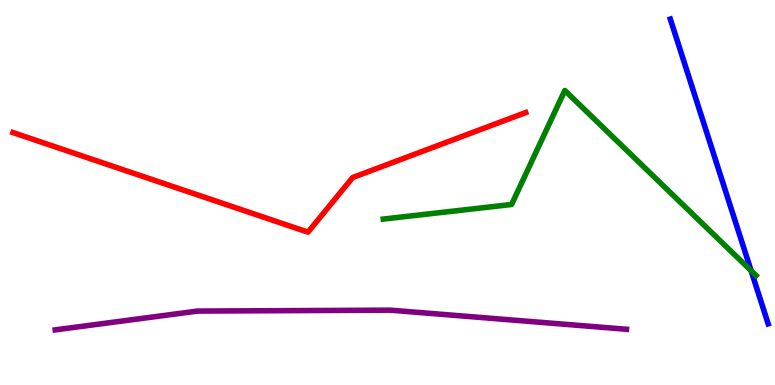[{'lines': ['blue', 'red'], 'intersections': []}, {'lines': ['green', 'red'], 'intersections': []}, {'lines': ['purple', 'red'], 'intersections': []}, {'lines': ['blue', 'green'], 'intersections': [{'x': 9.69, 'y': 2.97}]}, {'lines': ['blue', 'purple'], 'intersections': []}, {'lines': ['green', 'purple'], 'intersections': []}]